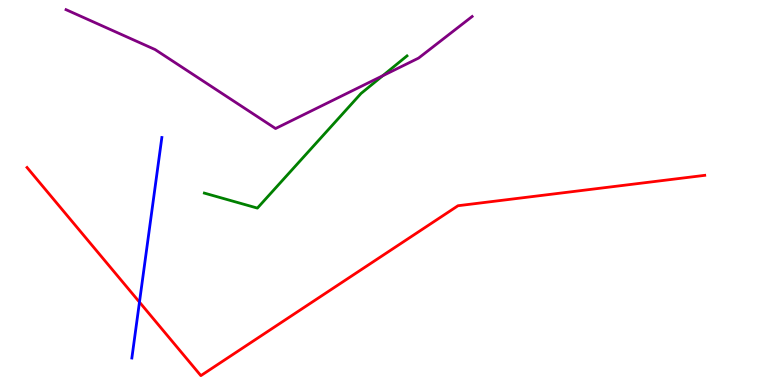[{'lines': ['blue', 'red'], 'intersections': [{'x': 1.8, 'y': 2.15}]}, {'lines': ['green', 'red'], 'intersections': []}, {'lines': ['purple', 'red'], 'intersections': []}, {'lines': ['blue', 'green'], 'intersections': []}, {'lines': ['blue', 'purple'], 'intersections': []}, {'lines': ['green', 'purple'], 'intersections': [{'x': 4.94, 'y': 8.03}]}]